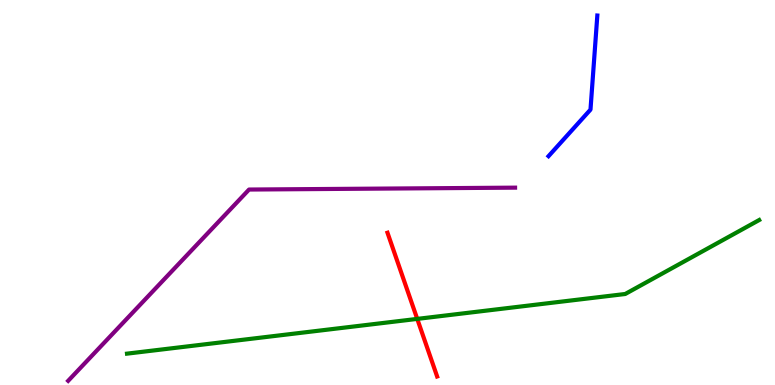[{'lines': ['blue', 'red'], 'intersections': []}, {'lines': ['green', 'red'], 'intersections': [{'x': 5.38, 'y': 1.72}]}, {'lines': ['purple', 'red'], 'intersections': []}, {'lines': ['blue', 'green'], 'intersections': []}, {'lines': ['blue', 'purple'], 'intersections': []}, {'lines': ['green', 'purple'], 'intersections': []}]